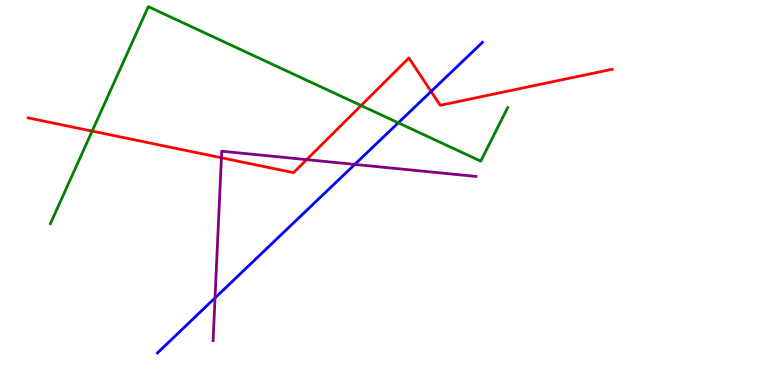[{'lines': ['blue', 'red'], 'intersections': [{'x': 5.56, 'y': 7.62}]}, {'lines': ['green', 'red'], 'intersections': [{'x': 1.19, 'y': 6.59}, {'x': 4.66, 'y': 7.26}]}, {'lines': ['purple', 'red'], 'intersections': [{'x': 2.86, 'y': 5.9}, {'x': 3.96, 'y': 5.85}]}, {'lines': ['blue', 'green'], 'intersections': [{'x': 5.14, 'y': 6.81}]}, {'lines': ['blue', 'purple'], 'intersections': [{'x': 2.77, 'y': 2.26}, {'x': 4.58, 'y': 5.73}]}, {'lines': ['green', 'purple'], 'intersections': []}]